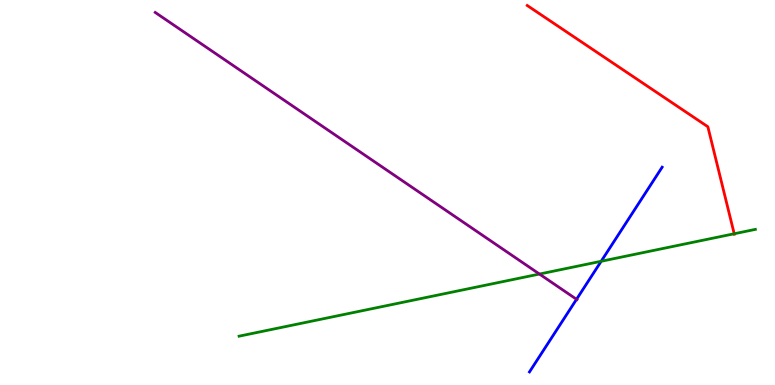[{'lines': ['blue', 'red'], 'intersections': []}, {'lines': ['green', 'red'], 'intersections': [{'x': 9.47, 'y': 3.93}]}, {'lines': ['purple', 'red'], 'intersections': []}, {'lines': ['blue', 'green'], 'intersections': [{'x': 7.76, 'y': 3.21}]}, {'lines': ['blue', 'purple'], 'intersections': [{'x': 7.44, 'y': 2.23}]}, {'lines': ['green', 'purple'], 'intersections': [{'x': 6.96, 'y': 2.88}]}]